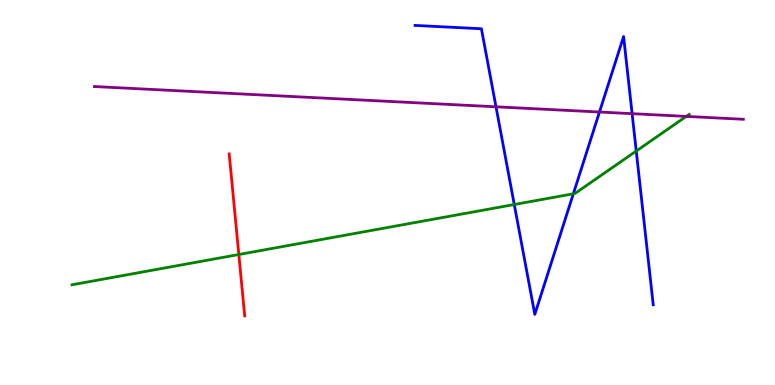[{'lines': ['blue', 'red'], 'intersections': []}, {'lines': ['green', 'red'], 'intersections': [{'x': 3.08, 'y': 3.39}]}, {'lines': ['purple', 'red'], 'intersections': []}, {'lines': ['blue', 'green'], 'intersections': [{'x': 6.64, 'y': 4.69}, {'x': 7.4, 'y': 4.97}, {'x': 8.21, 'y': 6.08}]}, {'lines': ['blue', 'purple'], 'intersections': [{'x': 6.4, 'y': 7.23}, {'x': 7.74, 'y': 7.09}, {'x': 8.16, 'y': 7.05}]}, {'lines': ['green', 'purple'], 'intersections': [{'x': 8.86, 'y': 6.98}]}]